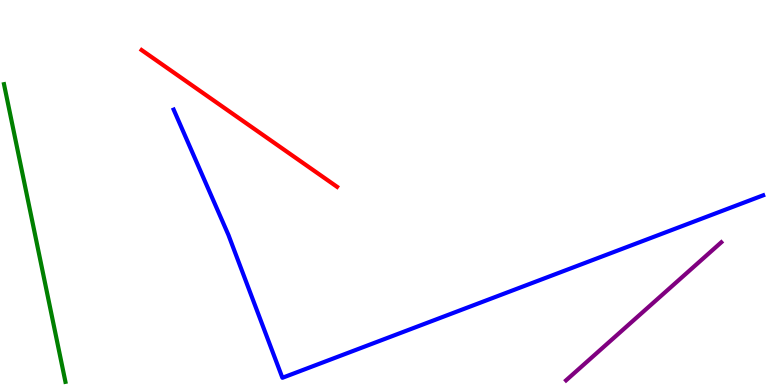[{'lines': ['blue', 'red'], 'intersections': []}, {'lines': ['green', 'red'], 'intersections': []}, {'lines': ['purple', 'red'], 'intersections': []}, {'lines': ['blue', 'green'], 'intersections': []}, {'lines': ['blue', 'purple'], 'intersections': []}, {'lines': ['green', 'purple'], 'intersections': []}]